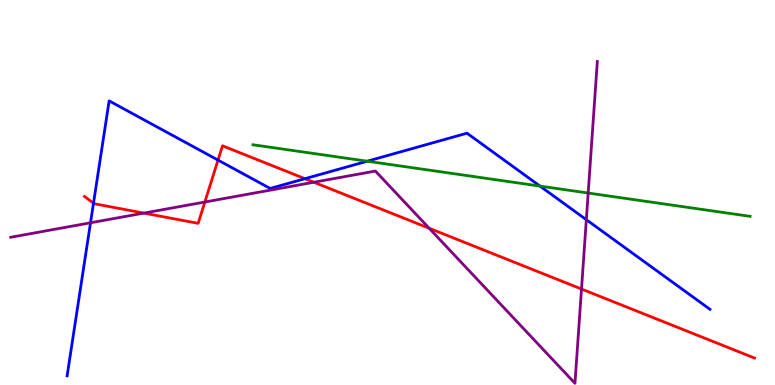[{'lines': ['blue', 'red'], 'intersections': [{'x': 1.21, 'y': 4.72}, {'x': 2.81, 'y': 5.84}, {'x': 3.93, 'y': 5.36}]}, {'lines': ['green', 'red'], 'intersections': []}, {'lines': ['purple', 'red'], 'intersections': [{'x': 1.86, 'y': 4.47}, {'x': 2.64, 'y': 4.75}, {'x': 4.05, 'y': 5.27}, {'x': 5.54, 'y': 4.07}, {'x': 7.5, 'y': 2.49}]}, {'lines': ['blue', 'green'], 'intersections': [{'x': 4.74, 'y': 5.81}, {'x': 6.97, 'y': 5.17}]}, {'lines': ['blue', 'purple'], 'intersections': [{'x': 1.17, 'y': 4.21}, {'x': 7.57, 'y': 4.29}]}, {'lines': ['green', 'purple'], 'intersections': [{'x': 7.59, 'y': 4.99}]}]